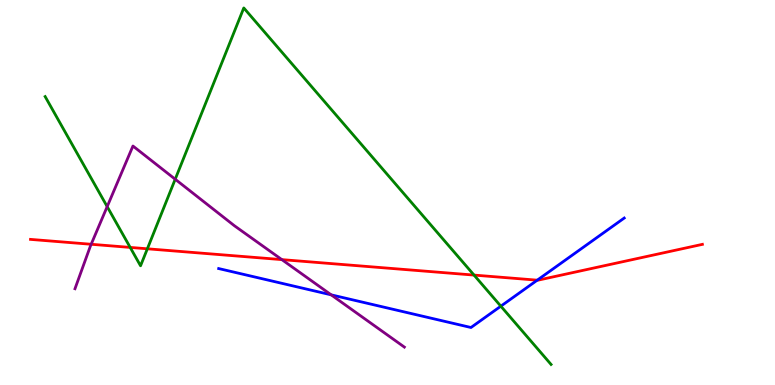[{'lines': ['blue', 'red'], 'intersections': [{'x': 6.93, 'y': 2.72}]}, {'lines': ['green', 'red'], 'intersections': [{'x': 1.68, 'y': 3.57}, {'x': 1.9, 'y': 3.54}, {'x': 6.12, 'y': 2.85}]}, {'lines': ['purple', 'red'], 'intersections': [{'x': 1.18, 'y': 3.66}, {'x': 3.64, 'y': 3.26}]}, {'lines': ['blue', 'green'], 'intersections': [{'x': 6.46, 'y': 2.05}]}, {'lines': ['blue', 'purple'], 'intersections': [{'x': 4.27, 'y': 2.34}]}, {'lines': ['green', 'purple'], 'intersections': [{'x': 1.38, 'y': 4.63}, {'x': 2.26, 'y': 5.34}]}]